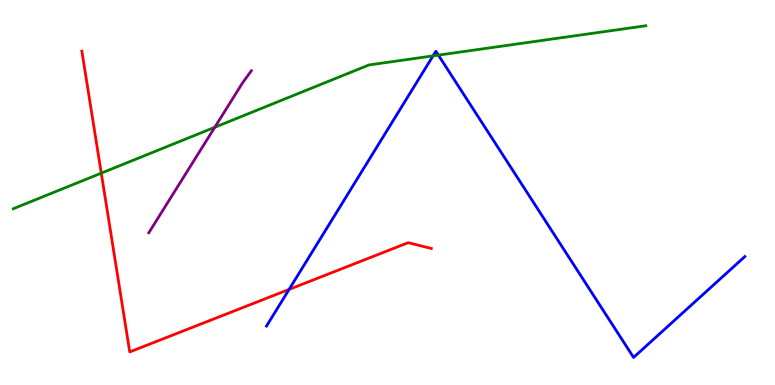[{'lines': ['blue', 'red'], 'intersections': [{'x': 3.73, 'y': 2.48}]}, {'lines': ['green', 'red'], 'intersections': [{'x': 1.31, 'y': 5.5}]}, {'lines': ['purple', 'red'], 'intersections': []}, {'lines': ['blue', 'green'], 'intersections': [{'x': 5.59, 'y': 8.55}, {'x': 5.66, 'y': 8.57}]}, {'lines': ['blue', 'purple'], 'intersections': []}, {'lines': ['green', 'purple'], 'intersections': [{'x': 2.77, 'y': 6.69}]}]